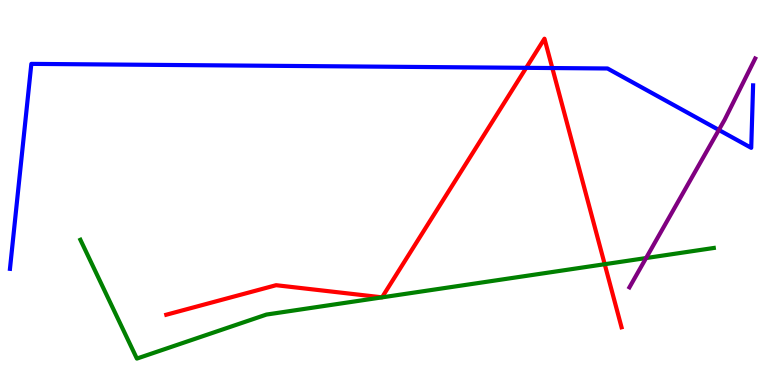[{'lines': ['blue', 'red'], 'intersections': [{'x': 6.79, 'y': 8.24}, {'x': 7.13, 'y': 8.23}]}, {'lines': ['green', 'red'], 'intersections': [{'x': 7.8, 'y': 3.14}]}, {'lines': ['purple', 'red'], 'intersections': []}, {'lines': ['blue', 'green'], 'intersections': []}, {'lines': ['blue', 'purple'], 'intersections': [{'x': 9.28, 'y': 6.62}]}, {'lines': ['green', 'purple'], 'intersections': [{'x': 8.34, 'y': 3.3}]}]